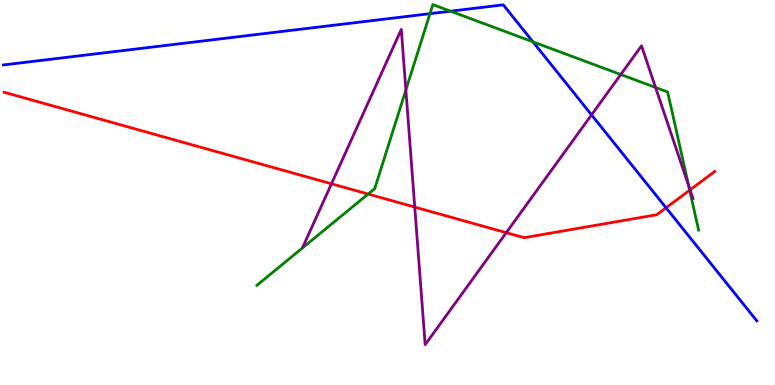[{'lines': ['blue', 'red'], 'intersections': [{'x': 8.59, 'y': 4.6}]}, {'lines': ['green', 'red'], 'intersections': [{'x': 4.75, 'y': 4.96}, {'x': 8.9, 'y': 5.06}]}, {'lines': ['purple', 'red'], 'intersections': [{'x': 4.28, 'y': 5.23}, {'x': 5.35, 'y': 4.62}, {'x': 6.53, 'y': 3.96}, {'x': 8.9, 'y': 5.07}]}, {'lines': ['blue', 'green'], 'intersections': [{'x': 5.55, 'y': 9.65}, {'x': 5.81, 'y': 9.71}, {'x': 6.88, 'y': 8.91}]}, {'lines': ['blue', 'purple'], 'intersections': [{'x': 7.63, 'y': 7.02}]}, {'lines': ['green', 'purple'], 'intersections': [{'x': 5.24, 'y': 7.66}, {'x': 8.01, 'y': 8.06}, {'x': 8.46, 'y': 7.73}, {'x': 8.89, 'y': 5.18}]}]